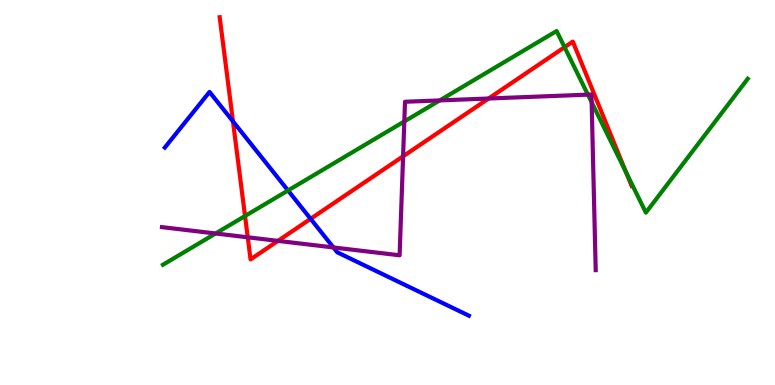[{'lines': ['blue', 'red'], 'intersections': [{'x': 3.01, 'y': 6.85}, {'x': 4.01, 'y': 4.32}]}, {'lines': ['green', 'red'], 'intersections': [{'x': 3.16, 'y': 4.39}, {'x': 7.28, 'y': 8.77}, {'x': 8.08, 'y': 5.53}]}, {'lines': ['purple', 'red'], 'intersections': [{'x': 3.2, 'y': 3.84}, {'x': 3.59, 'y': 3.74}, {'x': 5.2, 'y': 5.94}, {'x': 6.3, 'y': 7.44}]}, {'lines': ['blue', 'green'], 'intersections': [{'x': 3.72, 'y': 5.05}]}, {'lines': ['blue', 'purple'], 'intersections': [{'x': 4.3, 'y': 3.57}]}, {'lines': ['green', 'purple'], 'intersections': [{'x': 2.78, 'y': 3.94}, {'x': 5.22, 'y': 6.85}, {'x': 5.67, 'y': 7.39}, {'x': 7.59, 'y': 7.54}, {'x': 7.63, 'y': 7.34}]}]